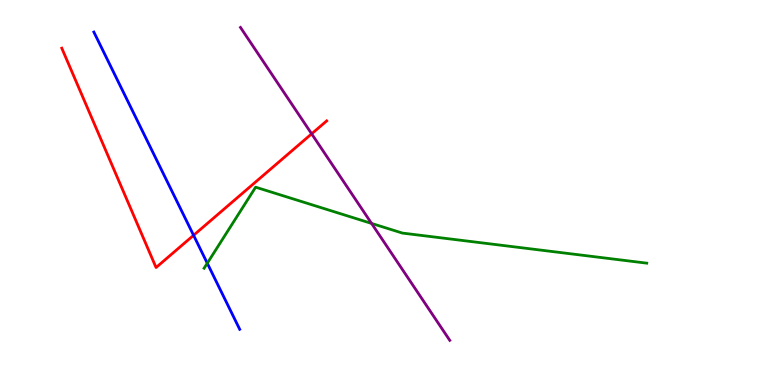[{'lines': ['blue', 'red'], 'intersections': [{'x': 2.5, 'y': 3.89}]}, {'lines': ['green', 'red'], 'intersections': []}, {'lines': ['purple', 'red'], 'intersections': [{'x': 4.02, 'y': 6.52}]}, {'lines': ['blue', 'green'], 'intersections': [{'x': 2.67, 'y': 3.16}]}, {'lines': ['blue', 'purple'], 'intersections': []}, {'lines': ['green', 'purple'], 'intersections': [{'x': 4.79, 'y': 4.2}]}]